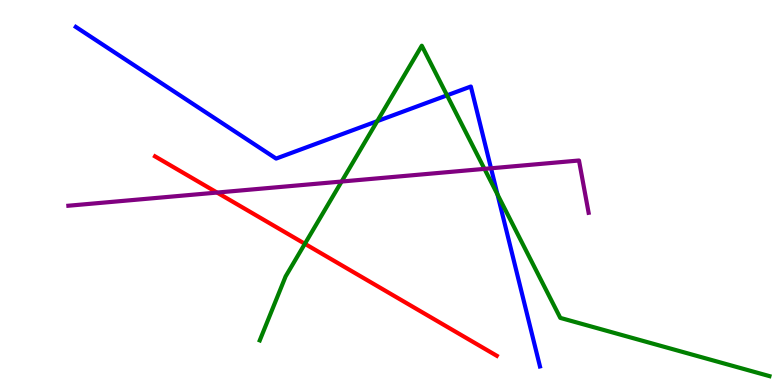[{'lines': ['blue', 'red'], 'intersections': []}, {'lines': ['green', 'red'], 'intersections': [{'x': 3.93, 'y': 3.67}]}, {'lines': ['purple', 'red'], 'intersections': [{'x': 2.8, 'y': 5.0}]}, {'lines': ['blue', 'green'], 'intersections': [{'x': 4.87, 'y': 6.85}, {'x': 5.77, 'y': 7.52}, {'x': 6.42, 'y': 4.95}]}, {'lines': ['blue', 'purple'], 'intersections': [{'x': 6.34, 'y': 5.63}]}, {'lines': ['green', 'purple'], 'intersections': [{'x': 4.41, 'y': 5.28}, {'x': 6.25, 'y': 5.61}]}]